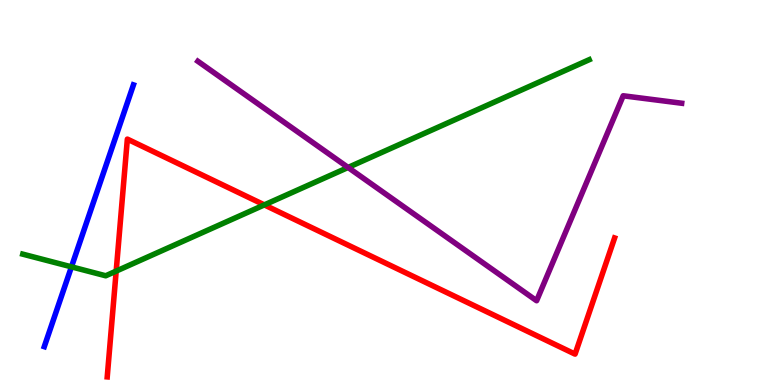[{'lines': ['blue', 'red'], 'intersections': []}, {'lines': ['green', 'red'], 'intersections': [{'x': 1.5, 'y': 2.96}, {'x': 3.41, 'y': 4.68}]}, {'lines': ['purple', 'red'], 'intersections': []}, {'lines': ['blue', 'green'], 'intersections': [{'x': 0.922, 'y': 3.07}]}, {'lines': ['blue', 'purple'], 'intersections': []}, {'lines': ['green', 'purple'], 'intersections': [{'x': 4.49, 'y': 5.65}]}]